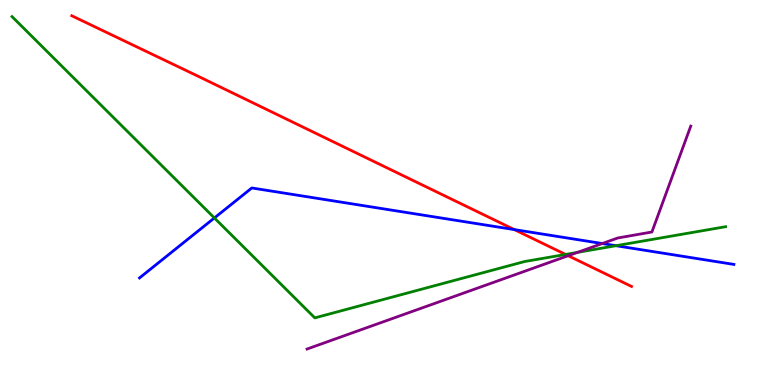[{'lines': ['blue', 'red'], 'intersections': [{'x': 6.64, 'y': 4.04}]}, {'lines': ['green', 'red'], 'intersections': [{'x': 7.3, 'y': 3.39}]}, {'lines': ['purple', 'red'], 'intersections': [{'x': 7.33, 'y': 3.36}]}, {'lines': ['blue', 'green'], 'intersections': [{'x': 2.77, 'y': 4.34}, {'x': 7.95, 'y': 3.62}]}, {'lines': ['blue', 'purple'], 'intersections': [{'x': 7.77, 'y': 3.67}]}, {'lines': ['green', 'purple'], 'intersections': [{'x': 7.45, 'y': 3.44}]}]